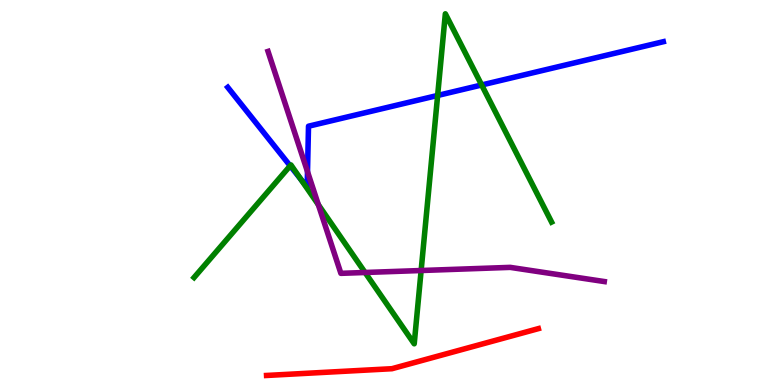[{'lines': ['blue', 'red'], 'intersections': []}, {'lines': ['green', 'red'], 'intersections': []}, {'lines': ['purple', 'red'], 'intersections': []}, {'lines': ['blue', 'green'], 'intersections': [{'x': 3.74, 'y': 5.69}, {'x': 3.88, 'y': 5.35}, {'x': 5.65, 'y': 7.52}, {'x': 6.21, 'y': 7.79}]}, {'lines': ['blue', 'purple'], 'intersections': [{'x': 3.97, 'y': 5.54}]}, {'lines': ['green', 'purple'], 'intersections': [{'x': 4.11, 'y': 4.68}, {'x': 4.71, 'y': 2.92}, {'x': 5.43, 'y': 2.97}]}]